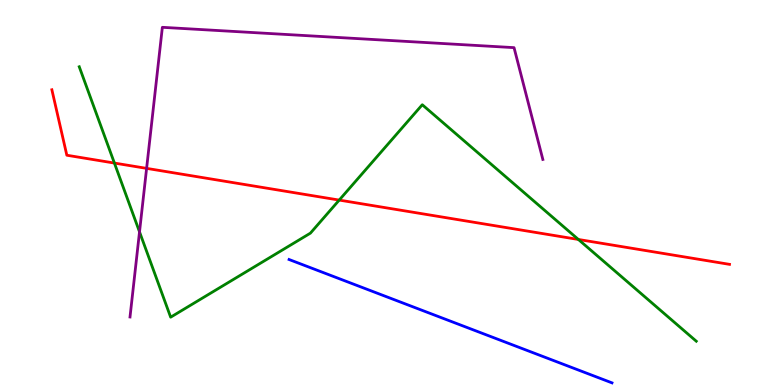[{'lines': ['blue', 'red'], 'intersections': []}, {'lines': ['green', 'red'], 'intersections': [{'x': 1.48, 'y': 5.76}, {'x': 4.38, 'y': 4.8}, {'x': 7.46, 'y': 3.78}]}, {'lines': ['purple', 'red'], 'intersections': [{'x': 1.89, 'y': 5.63}]}, {'lines': ['blue', 'green'], 'intersections': []}, {'lines': ['blue', 'purple'], 'intersections': []}, {'lines': ['green', 'purple'], 'intersections': [{'x': 1.8, 'y': 3.98}]}]